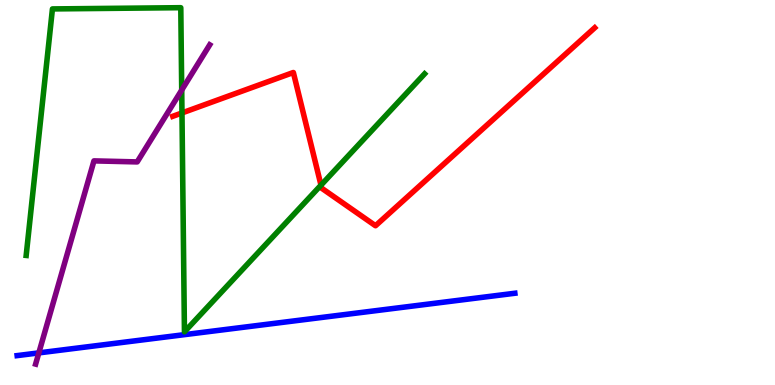[{'lines': ['blue', 'red'], 'intersections': []}, {'lines': ['green', 'red'], 'intersections': [{'x': 2.35, 'y': 7.07}, {'x': 4.14, 'y': 5.19}]}, {'lines': ['purple', 'red'], 'intersections': []}, {'lines': ['blue', 'green'], 'intersections': []}, {'lines': ['blue', 'purple'], 'intersections': [{'x': 0.501, 'y': 0.834}]}, {'lines': ['green', 'purple'], 'intersections': [{'x': 2.34, 'y': 7.66}]}]